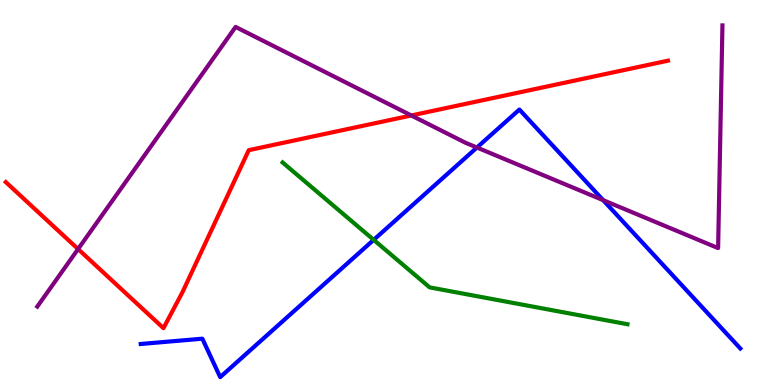[{'lines': ['blue', 'red'], 'intersections': []}, {'lines': ['green', 'red'], 'intersections': []}, {'lines': ['purple', 'red'], 'intersections': [{'x': 1.01, 'y': 3.53}, {'x': 5.31, 'y': 7.0}]}, {'lines': ['blue', 'green'], 'intersections': [{'x': 4.82, 'y': 3.77}]}, {'lines': ['blue', 'purple'], 'intersections': [{'x': 6.15, 'y': 6.17}, {'x': 7.78, 'y': 4.8}]}, {'lines': ['green', 'purple'], 'intersections': []}]